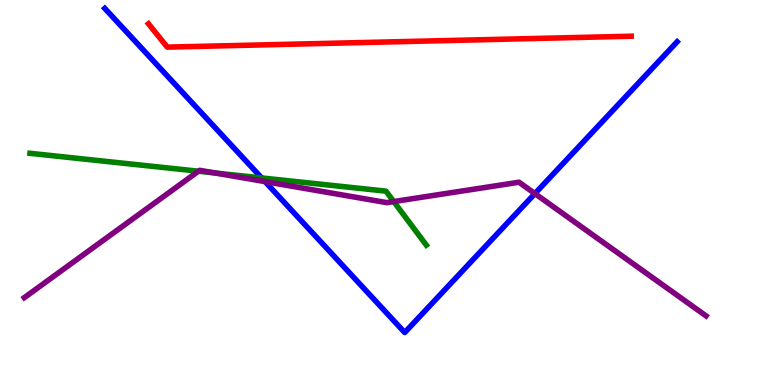[{'lines': ['blue', 'red'], 'intersections': []}, {'lines': ['green', 'red'], 'intersections': []}, {'lines': ['purple', 'red'], 'intersections': []}, {'lines': ['blue', 'green'], 'intersections': [{'x': 3.38, 'y': 5.38}]}, {'lines': ['blue', 'purple'], 'intersections': [{'x': 3.42, 'y': 5.28}, {'x': 6.9, 'y': 4.97}]}, {'lines': ['green', 'purple'], 'intersections': [{'x': 2.56, 'y': 5.55}, {'x': 2.78, 'y': 5.51}, {'x': 5.08, 'y': 4.76}]}]